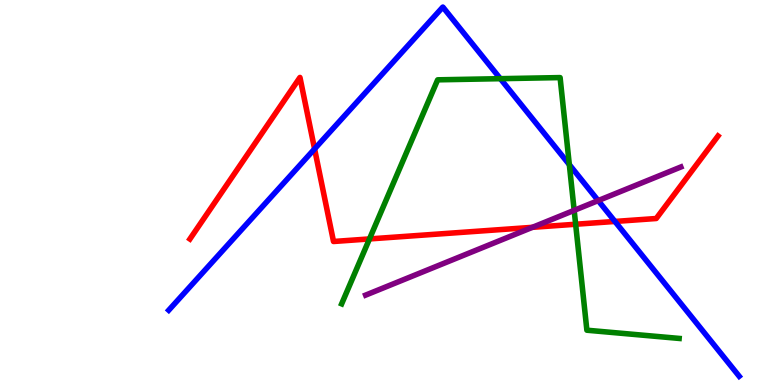[{'lines': ['blue', 'red'], 'intersections': [{'x': 4.06, 'y': 6.13}, {'x': 7.93, 'y': 4.25}]}, {'lines': ['green', 'red'], 'intersections': [{'x': 4.77, 'y': 3.79}, {'x': 7.43, 'y': 4.18}]}, {'lines': ['purple', 'red'], 'intersections': [{'x': 6.87, 'y': 4.1}]}, {'lines': ['blue', 'green'], 'intersections': [{'x': 6.46, 'y': 7.96}, {'x': 7.35, 'y': 5.72}]}, {'lines': ['blue', 'purple'], 'intersections': [{'x': 7.72, 'y': 4.79}]}, {'lines': ['green', 'purple'], 'intersections': [{'x': 7.41, 'y': 4.54}]}]